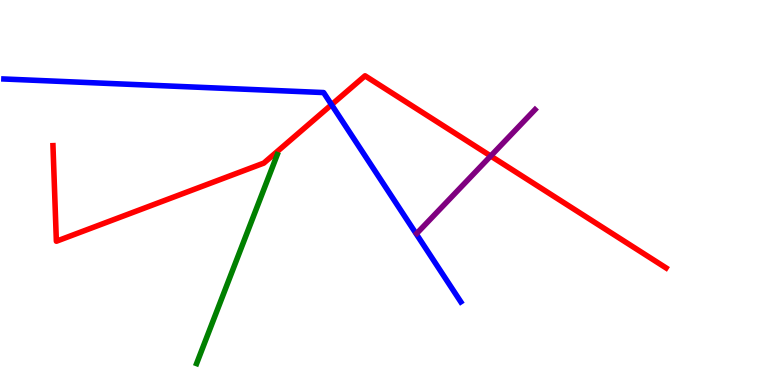[{'lines': ['blue', 'red'], 'intersections': [{'x': 4.28, 'y': 7.28}]}, {'lines': ['green', 'red'], 'intersections': []}, {'lines': ['purple', 'red'], 'intersections': [{'x': 6.33, 'y': 5.95}]}, {'lines': ['blue', 'green'], 'intersections': []}, {'lines': ['blue', 'purple'], 'intersections': []}, {'lines': ['green', 'purple'], 'intersections': []}]